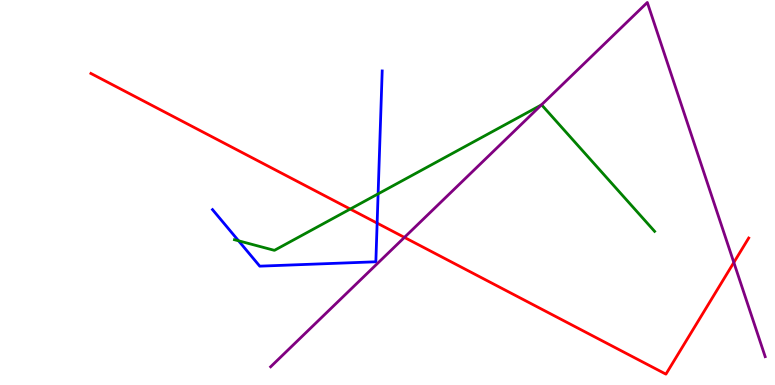[{'lines': ['blue', 'red'], 'intersections': [{'x': 4.87, 'y': 4.2}]}, {'lines': ['green', 'red'], 'intersections': [{'x': 4.52, 'y': 4.57}]}, {'lines': ['purple', 'red'], 'intersections': [{'x': 5.22, 'y': 3.83}, {'x': 9.47, 'y': 3.18}]}, {'lines': ['blue', 'green'], 'intersections': [{'x': 3.08, 'y': 3.75}, {'x': 4.88, 'y': 4.96}]}, {'lines': ['blue', 'purple'], 'intersections': []}, {'lines': ['green', 'purple'], 'intersections': [{'x': 6.99, 'y': 7.27}]}]